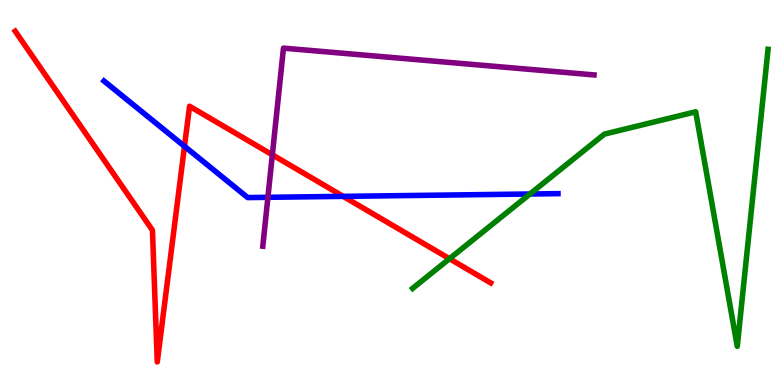[{'lines': ['blue', 'red'], 'intersections': [{'x': 2.38, 'y': 6.2}, {'x': 4.43, 'y': 4.9}]}, {'lines': ['green', 'red'], 'intersections': [{'x': 5.8, 'y': 3.28}]}, {'lines': ['purple', 'red'], 'intersections': [{'x': 3.51, 'y': 5.98}]}, {'lines': ['blue', 'green'], 'intersections': [{'x': 6.84, 'y': 4.96}]}, {'lines': ['blue', 'purple'], 'intersections': [{'x': 3.46, 'y': 4.87}]}, {'lines': ['green', 'purple'], 'intersections': []}]